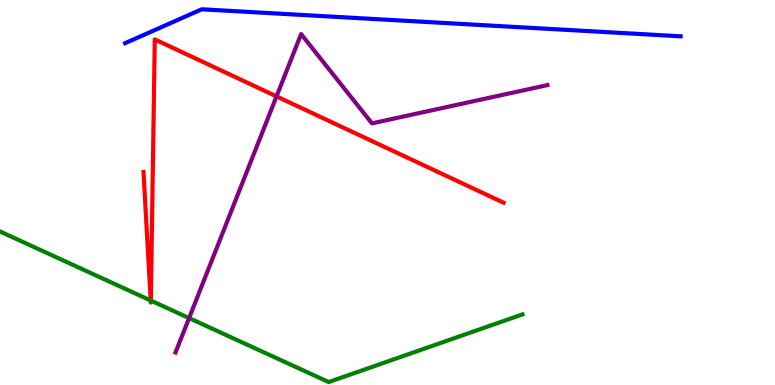[{'lines': ['blue', 'red'], 'intersections': []}, {'lines': ['green', 'red'], 'intersections': [{'x': 1.94, 'y': 2.19}, {'x': 1.95, 'y': 2.19}]}, {'lines': ['purple', 'red'], 'intersections': [{'x': 3.57, 'y': 7.5}]}, {'lines': ['blue', 'green'], 'intersections': []}, {'lines': ['blue', 'purple'], 'intersections': []}, {'lines': ['green', 'purple'], 'intersections': [{'x': 2.44, 'y': 1.74}]}]